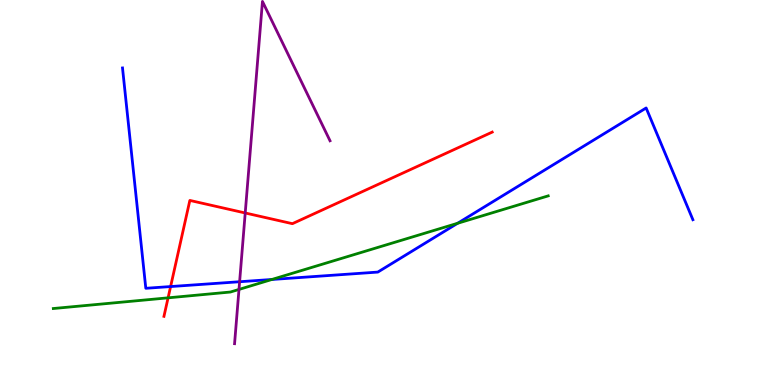[{'lines': ['blue', 'red'], 'intersections': [{'x': 2.2, 'y': 2.56}]}, {'lines': ['green', 'red'], 'intersections': [{'x': 2.17, 'y': 2.26}]}, {'lines': ['purple', 'red'], 'intersections': [{'x': 3.16, 'y': 4.47}]}, {'lines': ['blue', 'green'], 'intersections': [{'x': 3.51, 'y': 2.74}, {'x': 5.9, 'y': 4.2}]}, {'lines': ['blue', 'purple'], 'intersections': [{'x': 3.09, 'y': 2.68}]}, {'lines': ['green', 'purple'], 'intersections': [{'x': 3.08, 'y': 2.48}]}]